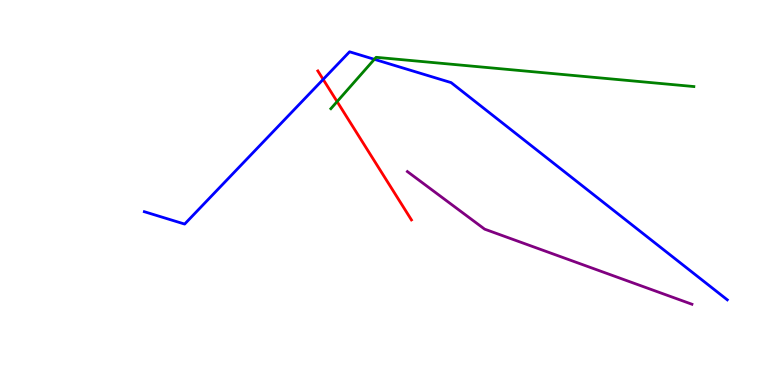[{'lines': ['blue', 'red'], 'intersections': [{'x': 4.17, 'y': 7.94}]}, {'lines': ['green', 'red'], 'intersections': [{'x': 4.35, 'y': 7.36}]}, {'lines': ['purple', 'red'], 'intersections': []}, {'lines': ['blue', 'green'], 'intersections': [{'x': 4.83, 'y': 8.46}]}, {'lines': ['blue', 'purple'], 'intersections': []}, {'lines': ['green', 'purple'], 'intersections': []}]